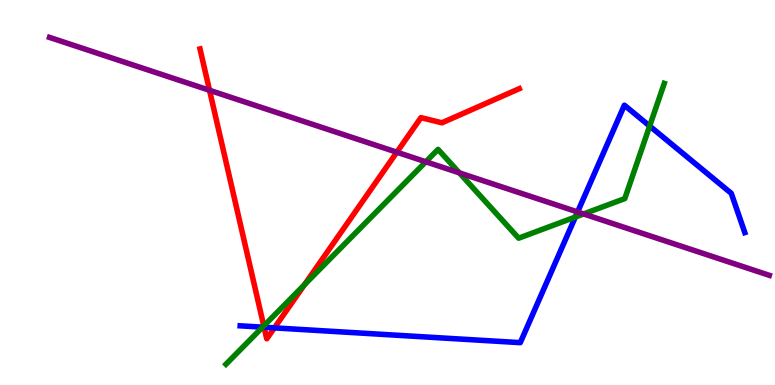[{'lines': ['blue', 'red'], 'intersections': [{'x': 3.41, 'y': 1.5}, {'x': 3.54, 'y': 1.48}]}, {'lines': ['green', 'red'], 'intersections': [{'x': 3.4, 'y': 1.53}, {'x': 3.93, 'y': 2.61}]}, {'lines': ['purple', 'red'], 'intersections': [{'x': 2.7, 'y': 7.65}, {'x': 5.12, 'y': 6.05}]}, {'lines': ['blue', 'green'], 'intersections': [{'x': 3.39, 'y': 1.5}, {'x': 7.42, 'y': 4.36}, {'x': 8.38, 'y': 6.73}]}, {'lines': ['blue', 'purple'], 'intersections': [{'x': 7.45, 'y': 4.49}]}, {'lines': ['green', 'purple'], 'intersections': [{'x': 5.49, 'y': 5.8}, {'x': 5.93, 'y': 5.51}, {'x': 7.53, 'y': 4.44}]}]